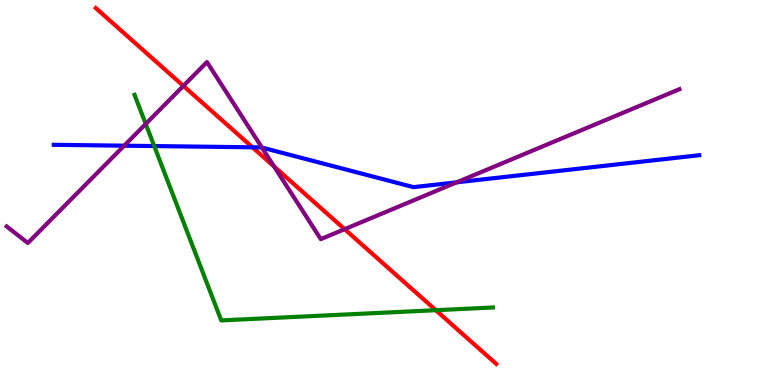[{'lines': ['blue', 'red'], 'intersections': [{'x': 3.26, 'y': 6.17}]}, {'lines': ['green', 'red'], 'intersections': [{'x': 5.62, 'y': 1.94}]}, {'lines': ['purple', 'red'], 'intersections': [{'x': 2.37, 'y': 7.77}, {'x': 3.54, 'y': 5.68}, {'x': 4.45, 'y': 4.05}]}, {'lines': ['blue', 'green'], 'intersections': [{'x': 1.99, 'y': 6.21}]}, {'lines': ['blue', 'purple'], 'intersections': [{'x': 1.6, 'y': 6.22}, {'x': 3.38, 'y': 6.17}, {'x': 5.89, 'y': 5.26}]}, {'lines': ['green', 'purple'], 'intersections': [{'x': 1.88, 'y': 6.78}]}]